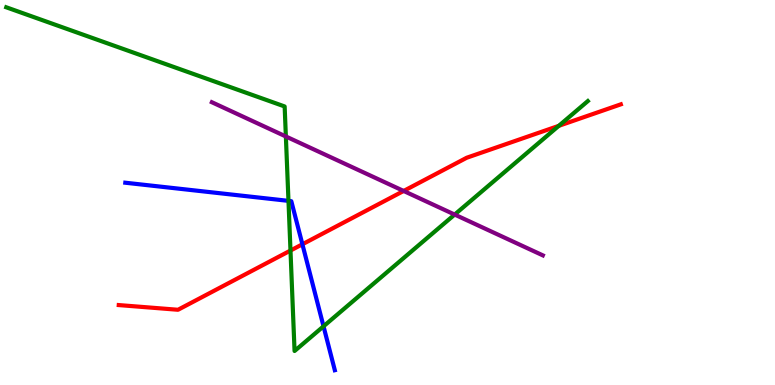[{'lines': ['blue', 'red'], 'intersections': [{'x': 3.9, 'y': 3.66}]}, {'lines': ['green', 'red'], 'intersections': [{'x': 3.75, 'y': 3.49}, {'x': 7.21, 'y': 6.73}]}, {'lines': ['purple', 'red'], 'intersections': [{'x': 5.21, 'y': 5.04}]}, {'lines': ['blue', 'green'], 'intersections': [{'x': 3.72, 'y': 4.78}, {'x': 4.17, 'y': 1.52}]}, {'lines': ['blue', 'purple'], 'intersections': []}, {'lines': ['green', 'purple'], 'intersections': [{'x': 3.69, 'y': 6.46}, {'x': 5.87, 'y': 4.43}]}]